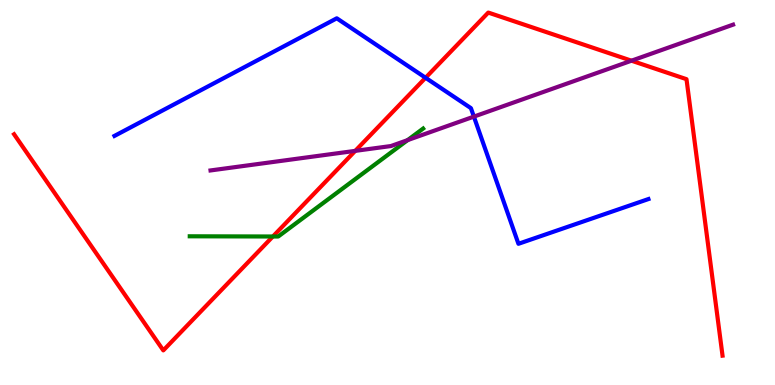[{'lines': ['blue', 'red'], 'intersections': [{'x': 5.49, 'y': 7.98}]}, {'lines': ['green', 'red'], 'intersections': [{'x': 3.52, 'y': 3.86}]}, {'lines': ['purple', 'red'], 'intersections': [{'x': 4.58, 'y': 6.08}, {'x': 8.15, 'y': 8.42}]}, {'lines': ['blue', 'green'], 'intersections': []}, {'lines': ['blue', 'purple'], 'intersections': [{'x': 6.11, 'y': 6.97}]}, {'lines': ['green', 'purple'], 'intersections': [{'x': 5.26, 'y': 6.36}]}]